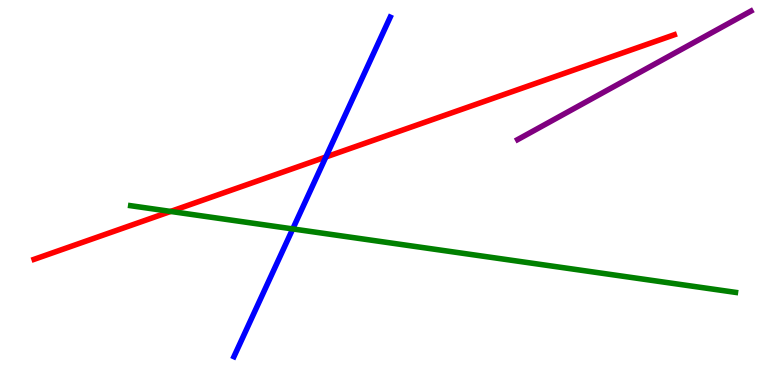[{'lines': ['blue', 'red'], 'intersections': [{'x': 4.2, 'y': 5.92}]}, {'lines': ['green', 'red'], 'intersections': [{'x': 2.2, 'y': 4.51}]}, {'lines': ['purple', 'red'], 'intersections': []}, {'lines': ['blue', 'green'], 'intersections': [{'x': 3.78, 'y': 4.05}]}, {'lines': ['blue', 'purple'], 'intersections': []}, {'lines': ['green', 'purple'], 'intersections': []}]